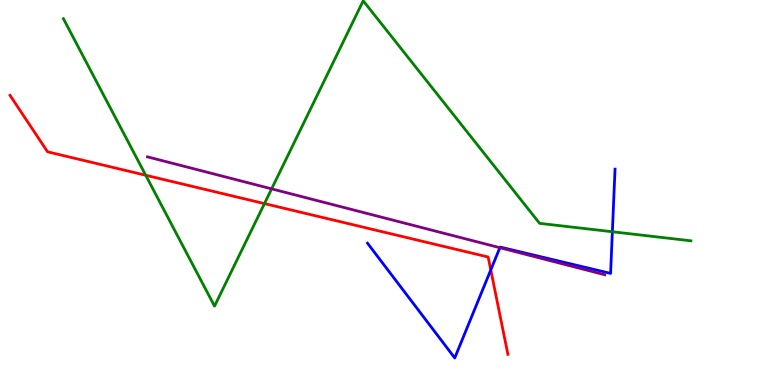[{'lines': ['blue', 'red'], 'intersections': [{'x': 6.33, 'y': 2.99}]}, {'lines': ['green', 'red'], 'intersections': [{'x': 1.88, 'y': 5.45}, {'x': 3.41, 'y': 4.71}]}, {'lines': ['purple', 'red'], 'intersections': []}, {'lines': ['blue', 'green'], 'intersections': [{'x': 7.9, 'y': 3.98}]}, {'lines': ['blue', 'purple'], 'intersections': [{'x': 6.45, 'y': 3.57}]}, {'lines': ['green', 'purple'], 'intersections': [{'x': 3.5, 'y': 5.09}]}]